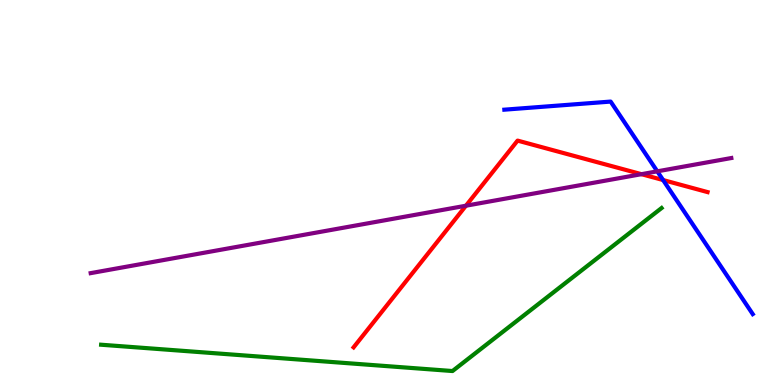[{'lines': ['blue', 'red'], 'intersections': [{'x': 8.56, 'y': 5.32}]}, {'lines': ['green', 'red'], 'intersections': []}, {'lines': ['purple', 'red'], 'intersections': [{'x': 6.01, 'y': 4.66}, {'x': 8.28, 'y': 5.48}]}, {'lines': ['blue', 'green'], 'intersections': []}, {'lines': ['blue', 'purple'], 'intersections': [{'x': 8.48, 'y': 5.55}]}, {'lines': ['green', 'purple'], 'intersections': []}]